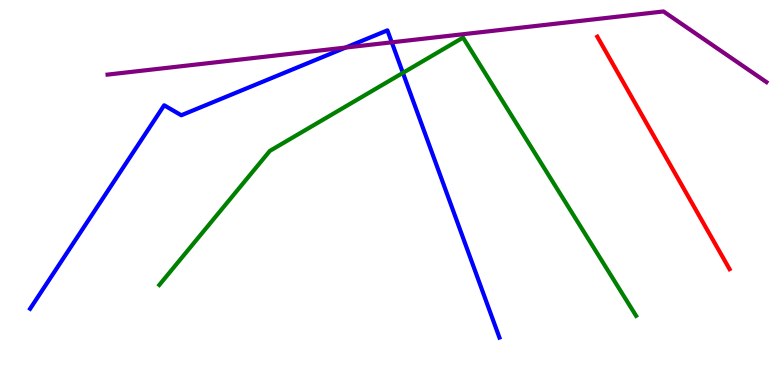[{'lines': ['blue', 'red'], 'intersections': []}, {'lines': ['green', 'red'], 'intersections': []}, {'lines': ['purple', 'red'], 'intersections': []}, {'lines': ['blue', 'green'], 'intersections': [{'x': 5.2, 'y': 8.11}]}, {'lines': ['blue', 'purple'], 'intersections': [{'x': 4.46, 'y': 8.76}, {'x': 5.06, 'y': 8.9}]}, {'lines': ['green', 'purple'], 'intersections': []}]